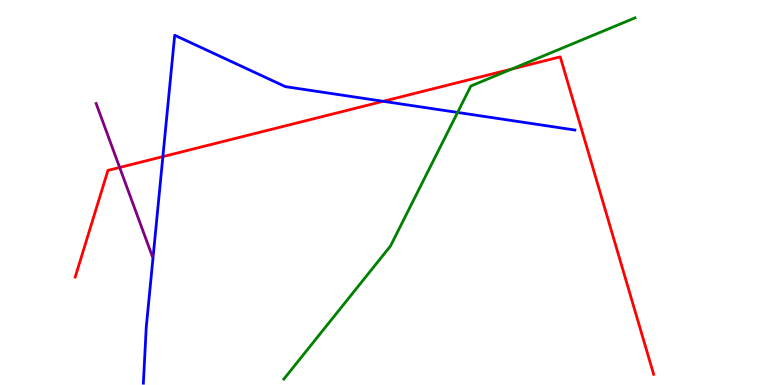[{'lines': ['blue', 'red'], 'intersections': [{'x': 2.1, 'y': 5.93}, {'x': 4.95, 'y': 7.37}]}, {'lines': ['green', 'red'], 'intersections': [{'x': 6.6, 'y': 8.21}]}, {'lines': ['purple', 'red'], 'intersections': [{'x': 1.54, 'y': 5.65}]}, {'lines': ['blue', 'green'], 'intersections': [{'x': 5.9, 'y': 7.08}]}, {'lines': ['blue', 'purple'], 'intersections': []}, {'lines': ['green', 'purple'], 'intersections': []}]